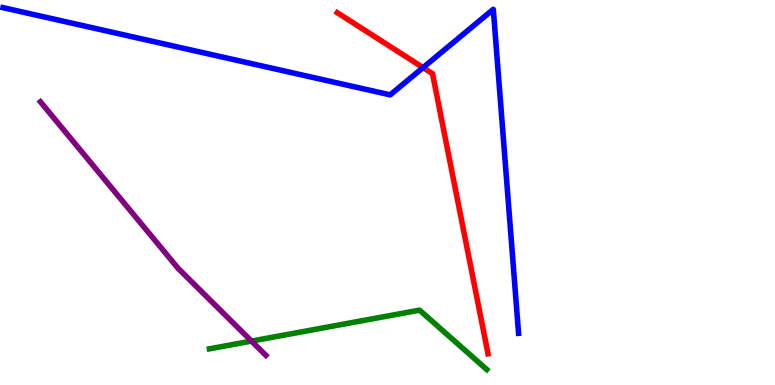[{'lines': ['blue', 'red'], 'intersections': [{'x': 5.46, 'y': 8.24}]}, {'lines': ['green', 'red'], 'intersections': []}, {'lines': ['purple', 'red'], 'intersections': []}, {'lines': ['blue', 'green'], 'intersections': []}, {'lines': ['blue', 'purple'], 'intersections': []}, {'lines': ['green', 'purple'], 'intersections': [{'x': 3.25, 'y': 1.14}]}]